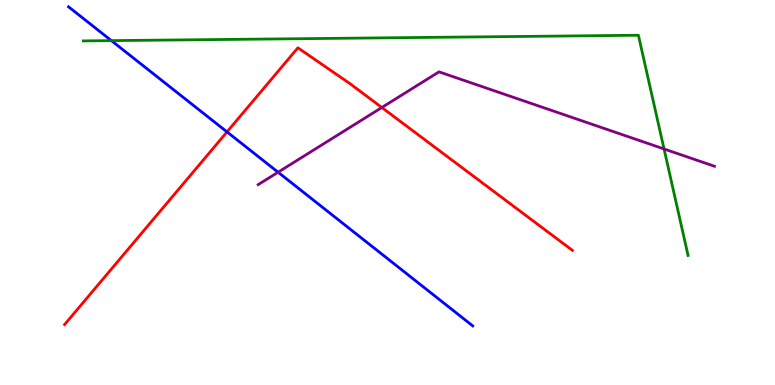[{'lines': ['blue', 'red'], 'intersections': [{'x': 2.93, 'y': 6.57}]}, {'lines': ['green', 'red'], 'intersections': []}, {'lines': ['purple', 'red'], 'intersections': [{'x': 4.93, 'y': 7.21}]}, {'lines': ['blue', 'green'], 'intersections': [{'x': 1.44, 'y': 8.94}]}, {'lines': ['blue', 'purple'], 'intersections': [{'x': 3.59, 'y': 5.53}]}, {'lines': ['green', 'purple'], 'intersections': [{'x': 8.57, 'y': 6.13}]}]